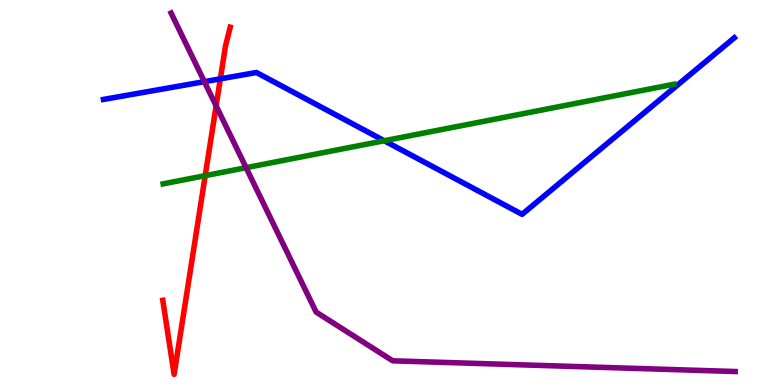[{'lines': ['blue', 'red'], 'intersections': [{'x': 2.84, 'y': 7.95}]}, {'lines': ['green', 'red'], 'intersections': [{'x': 2.65, 'y': 5.44}]}, {'lines': ['purple', 'red'], 'intersections': [{'x': 2.79, 'y': 7.25}]}, {'lines': ['blue', 'green'], 'intersections': [{'x': 4.96, 'y': 6.34}]}, {'lines': ['blue', 'purple'], 'intersections': [{'x': 2.64, 'y': 7.88}]}, {'lines': ['green', 'purple'], 'intersections': [{'x': 3.18, 'y': 5.64}]}]